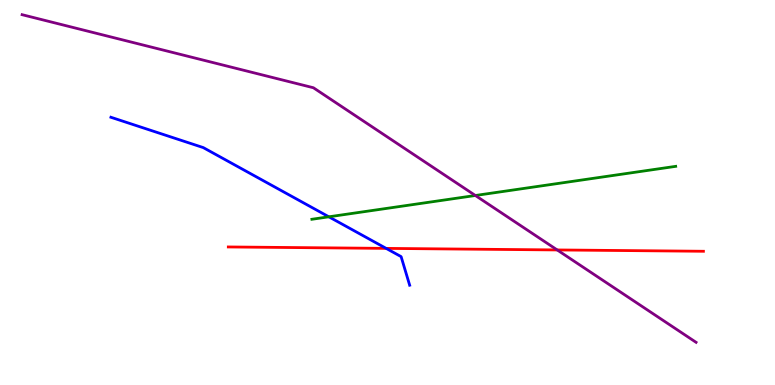[{'lines': ['blue', 'red'], 'intersections': [{'x': 4.98, 'y': 3.55}]}, {'lines': ['green', 'red'], 'intersections': []}, {'lines': ['purple', 'red'], 'intersections': [{'x': 7.19, 'y': 3.51}]}, {'lines': ['blue', 'green'], 'intersections': [{'x': 4.24, 'y': 4.37}]}, {'lines': ['blue', 'purple'], 'intersections': []}, {'lines': ['green', 'purple'], 'intersections': [{'x': 6.13, 'y': 4.92}]}]